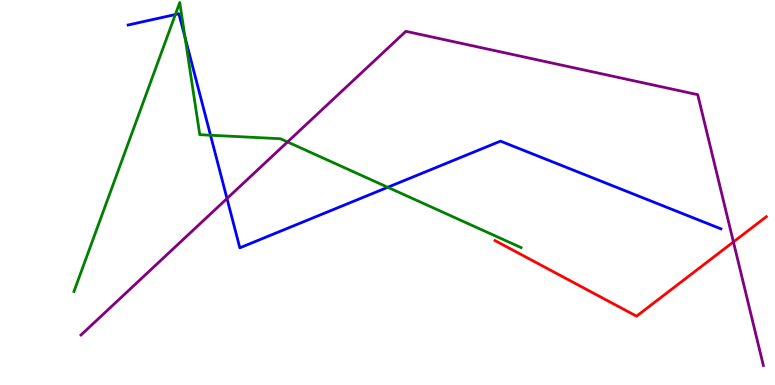[{'lines': ['blue', 'red'], 'intersections': []}, {'lines': ['green', 'red'], 'intersections': []}, {'lines': ['purple', 'red'], 'intersections': [{'x': 9.46, 'y': 3.72}]}, {'lines': ['blue', 'green'], 'intersections': [{'x': 2.26, 'y': 9.62}, {'x': 2.39, 'y': 9.03}, {'x': 2.72, 'y': 6.49}, {'x': 5.0, 'y': 5.14}]}, {'lines': ['blue', 'purple'], 'intersections': [{'x': 2.93, 'y': 4.84}]}, {'lines': ['green', 'purple'], 'intersections': [{'x': 3.71, 'y': 6.31}]}]